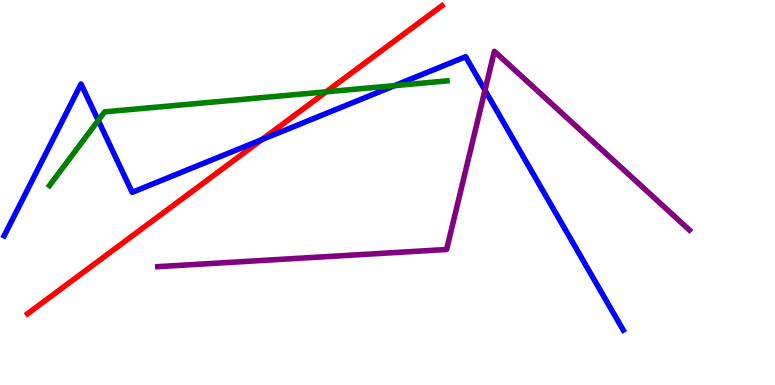[{'lines': ['blue', 'red'], 'intersections': [{'x': 3.38, 'y': 6.37}]}, {'lines': ['green', 'red'], 'intersections': [{'x': 4.21, 'y': 7.62}]}, {'lines': ['purple', 'red'], 'intersections': []}, {'lines': ['blue', 'green'], 'intersections': [{'x': 1.27, 'y': 6.87}, {'x': 5.09, 'y': 7.78}]}, {'lines': ['blue', 'purple'], 'intersections': [{'x': 6.26, 'y': 7.66}]}, {'lines': ['green', 'purple'], 'intersections': []}]